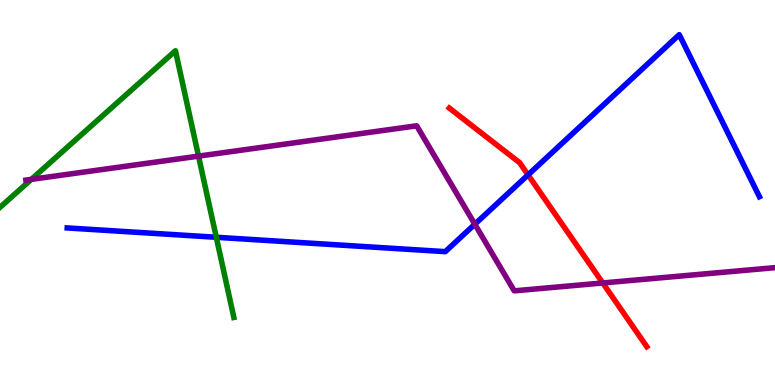[{'lines': ['blue', 'red'], 'intersections': [{'x': 6.81, 'y': 5.46}]}, {'lines': ['green', 'red'], 'intersections': []}, {'lines': ['purple', 'red'], 'intersections': [{'x': 7.78, 'y': 2.65}]}, {'lines': ['blue', 'green'], 'intersections': [{'x': 2.79, 'y': 3.84}]}, {'lines': ['blue', 'purple'], 'intersections': [{'x': 6.13, 'y': 4.18}]}, {'lines': ['green', 'purple'], 'intersections': [{'x': 0.404, 'y': 5.34}, {'x': 2.56, 'y': 5.94}]}]